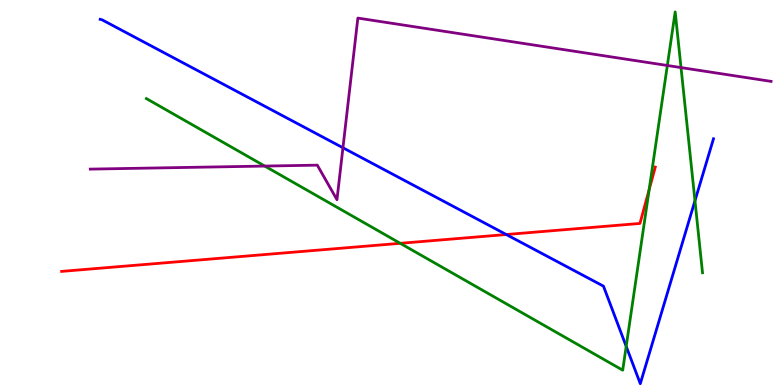[{'lines': ['blue', 'red'], 'intersections': [{'x': 6.53, 'y': 3.91}]}, {'lines': ['green', 'red'], 'intersections': [{'x': 5.16, 'y': 3.68}, {'x': 8.38, 'y': 5.08}]}, {'lines': ['purple', 'red'], 'intersections': []}, {'lines': ['blue', 'green'], 'intersections': [{'x': 8.08, 'y': 1.0}, {'x': 8.97, 'y': 4.79}]}, {'lines': ['blue', 'purple'], 'intersections': [{'x': 4.43, 'y': 6.16}]}, {'lines': ['green', 'purple'], 'intersections': [{'x': 3.42, 'y': 5.69}, {'x': 8.61, 'y': 8.3}, {'x': 8.79, 'y': 8.24}]}]